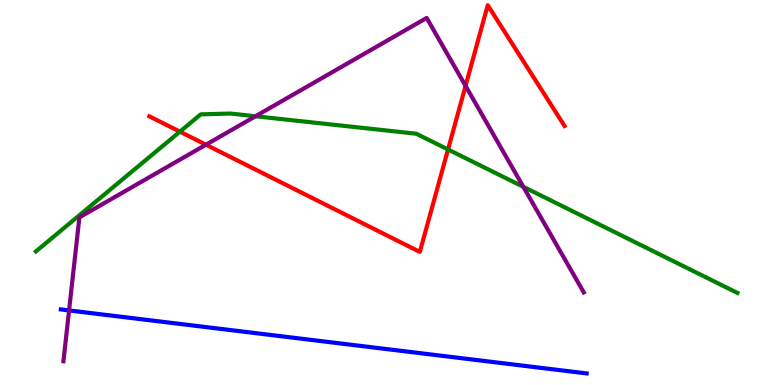[{'lines': ['blue', 'red'], 'intersections': []}, {'lines': ['green', 'red'], 'intersections': [{'x': 2.32, 'y': 6.58}, {'x': 5.78, 'y': 6.12}]}, {'lines': ['purple', 'red'], 'intersections': [{'x': 2.66, 'y': 6.24}, {'x': 6.01, 'y': 7.77}]}, {'lines': ['blue', 'green'], 'intersections': []}, {'lines': ['blue', 'purple'], 'intersections': [{'x': 0.891, 'y': 1.94}]}, {'lines': ['green', 'purple'], 'intersections': [{'x': 3.3, 'y': 6.98}, {'x': 6.75, 'y': 5.15}]}]